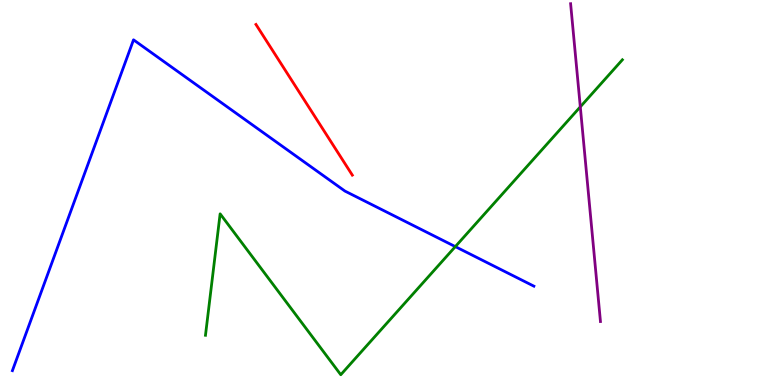[{'lines': ['blue', 'red'], 'intersections': []}, {'lines': ['green', 'red'], 'intersections': []}, {'lines': ['purple', 'red'], 'intersections': []}, {'lines': ['blue', 'green'], 'intersections': [{'x': 5.88, 'y': 3.59}]}, {'lines': ['blue', 'purple'], 'intersections': []}, {'lines': ['green', 'purple'], 'intersections': [{'x': 7.49, 'y': 7.22}]}]